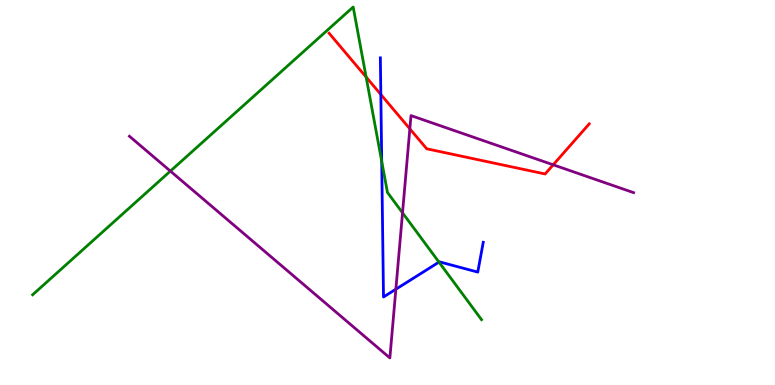[{'lines': ['blue', 'red'], 'intersections': [{'x': 4.91, 'y': 7.55}]}, {'lines': ['green', 'red'], 'intersections': [{'x': 4.72, 'y': 8.0}]}, {'lines': ['purple', 'red'], 'intersections': [{'x': 5.29, 'y': 6.65}, {'x': 7.14, 'y': 5.72}]}, {'lines': ['blue', 'green'], 'intersections': [{'x': 4.93, 'y': 5.81}, {'x': 5.66, 'y': 3.19}]}, {'lines': ['blue', 'purple'], 'intersections': [{'x': 5.11, 'y': 2.49}]}, {'lines': ['green', 'purple'], 'intersections': [{'x': 2.2, 'y': 5.56}, {'x': 5.19, 'y': 4.47}]}]